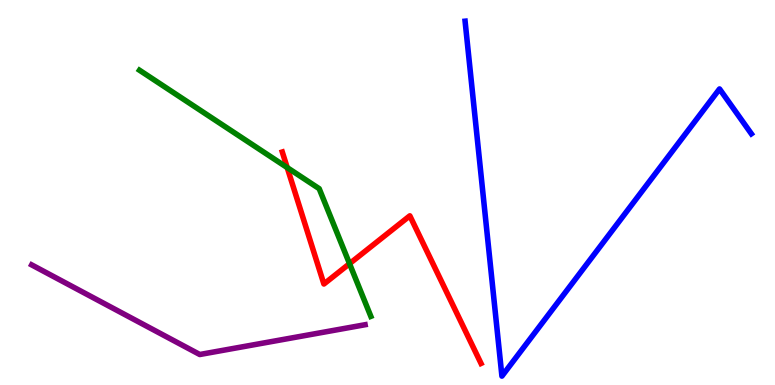[{'lines': ['blue', 'red'], 'intersections': []}, {'lines': ['green', 'red'], 'intersections': [{'x': 3.71, 'y': 5.65}, {'x': 4.51, 'y': 3.15}]}, {'lines': ['purple', 'red'], 'intersections': []}, {'lines': ['blue', 'green'], 'intersections': []}, {'lines': ['blue', 'purple'], 'intersections': []}, {'lines': ['green', 'purple'], 'intersections': []}]